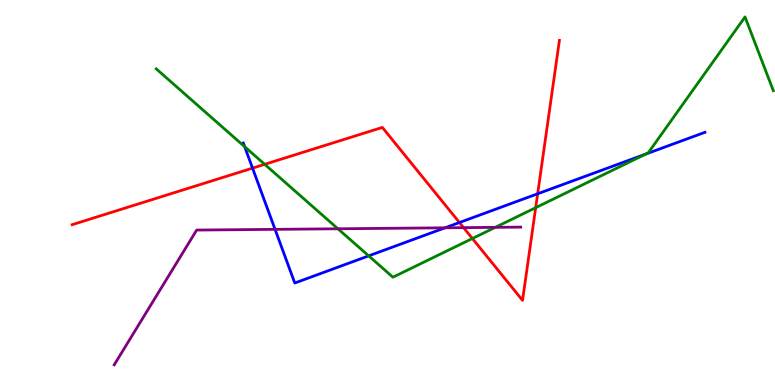[{'lines': ['blue', 'red'], 'intersections': [{'x': 3.26, 'y': 5.63}, {'x': 5.93, 'y': 4.22}, {'x': 6.94, 'y': 4.97}]}, {'lines': ['green', 'red'], 'intersections': [{'x': 3.42, 'y': 5.73}, {'x': 6.1, 'y': 3.81}, {'x': 6.91, 'y': 4.61}]}, {'lines': ['purple', 'red'], 'intersections': [{'x': 5.98, 'y': 4.09}]}, {'lines': ['blue', 'green'], 'intersections': [{'x': 3.16, 'y': 6.19}, {'x': 4.76, 'y': 3.35}, {'x': 8.33, 'y': 6.0}]}, {'lines': ['blue', 'purple'], 'intersections': [{'x': 3.55, 'y': 4.04}, {'x': 5.74, 'y': 4.08}]}, {'lines': ['green', 'purple'], 'intersections': [{'x': 4.36, 'y': 4.06}, {'x': 6.39, 'y': 4.09}]}]